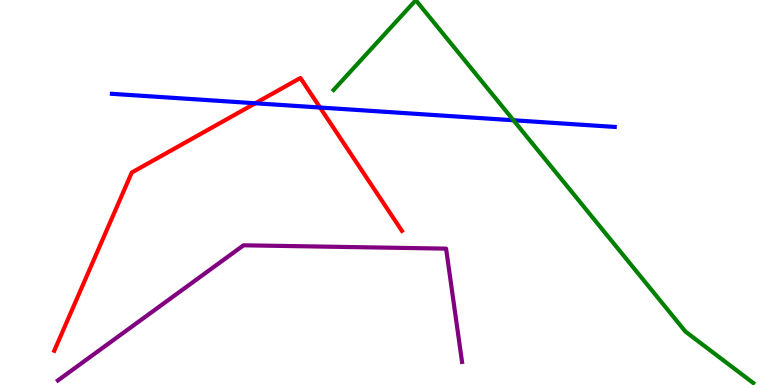[{'lines': ['blue', 'red'], 'intersections': [{'x': 3.29, 'y': 7.32}, {'x': 4.13, 'y': 7.21}]}, {'lines': ['green', 'red'], 'intersections': []}, {'lines': ['purple', 'red'], 'intersections': []}, {'lines': ['blue', 'green'], 'intersections': [{'x': 6.63, 'y': 6.88}]}, {'lines': ['blue', 'purple'], 'intersections': []}, {'lines': ['green', 'purple'], 'intersections': []}]